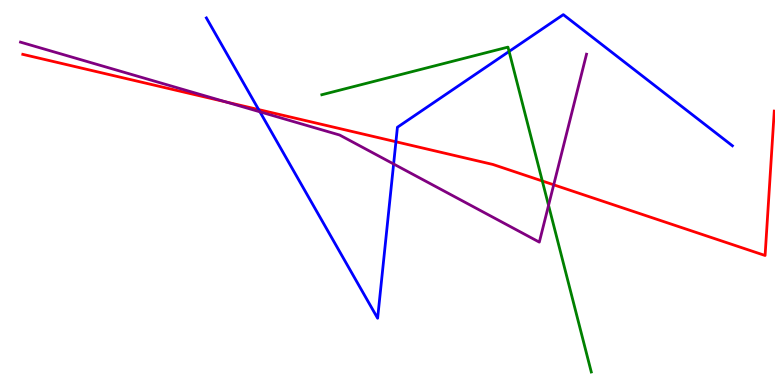[{'lines': ['blue', 'red'], 'intersections': [{'x': 3.34, 'y': 7.15}, {'x': 5.11, 'y': 6.32}]}, {'lines': ['green', 'red'], 'intersections': [{'x': 7.0, 'y': 5.3}]}, {'lines': ['purple', 'red'], 'intersections': [{'x': 2.92, 'y': 7.35}, {'x': 7.14, 'y': 5.2}]}, {'lines': ['blue', 'green'], 'intersections': [{'x': 6.57, 'y': 8.66}]}, {'lines': ['blue', 'purple'], 'intersections': [{'x': 3.35, 'y': 7.1}, {'x': 5.08, 'y': 5.74}]}, {'lines': ['green', 'purple'], 'intersections': [{'x': 7.08, 'y': 4.67}]}]